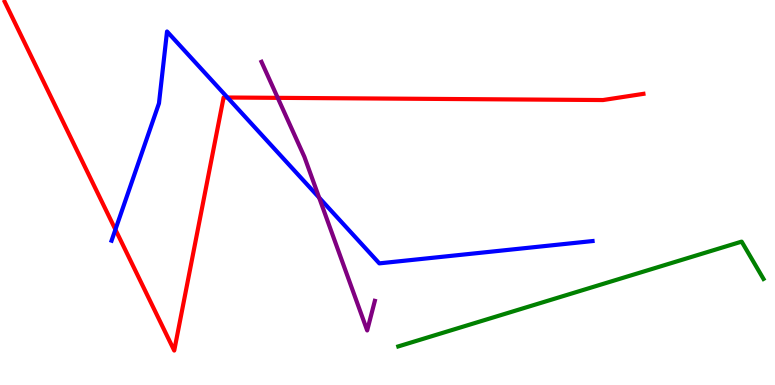[{'lines': ['blue', 'red'], 'intersections': [{'x': 1.49, 'y': 4.04}, {'x': 2.94, 'y': 7.47}]}, {'lines': ['green', 'red'], 'intersections': []}, {'lines': ['purple', 'red'], 'intersections': [{'x': 3.58, 'y': 7.46}]}, {'lines': ['blue', 'green'], 'intersections': []}, {'lines': ['blue', 'purple'], 'intersections': [{'x': 4.12, 'y': 4.87}]}, {'lines': ['green', 'purple'], 'intersections': []}]